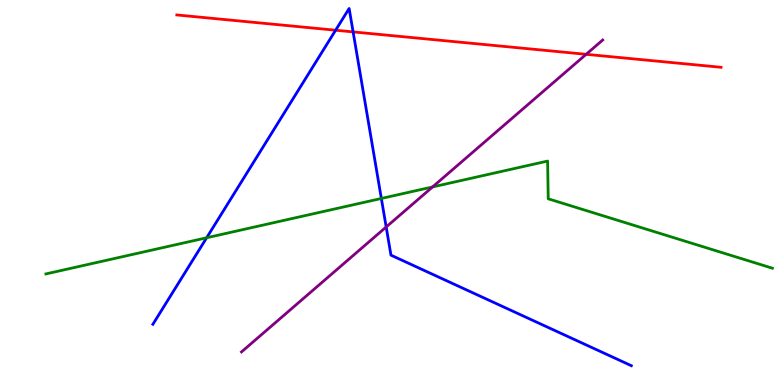[{'lines': ['blue', 'red'], 'intersections': [{'x': 4.33, 'y': 9.22}, {'x': 4.56, 'y': 9.17}]}, {'lines': ['green', 'red'], 'intersections': []}, {'lines': ['purple', 'red'], 'intersections': [{'x': 7.56, 'y': 8.59}]}, {'lines': ['blue', 'green'], 'intersections': [{'x': 2.67, 'y': 3.82}, {'x': 4.92, 'y': 4.85}]}, {'lines': ['blue', 'purple'], 'intersections': [{'x': 4.98, 'y': 4.1}]}, {'lines': ['green', 'purple'], 'intersections': [{'x': 5.58, 'y': 5.14}]}]